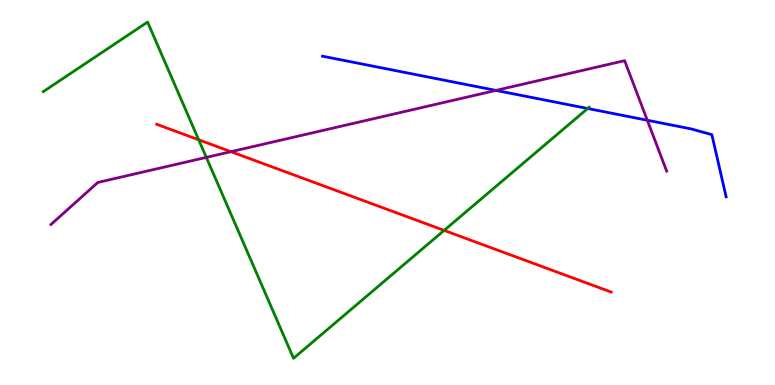[{'lines': ['blue', 'red'], 'intersections': []}, {'lines': ['green', 'red'], 'intersections': [{'x': 2.56, 'y': 6.37}, {'x': 5.73, 'y': 4.02}]}, {'lines': ['purple', 'red'], 'intersections': [{'x': 2.98, 'y': 6.06}]}, {'lines': ['blue', 'green'], 'intersections': [{'x': 7.58, 'y': 7.18}]}, {'lines': ['blue', 'purple'], 'intersections': [{'x': 6.4, 'y': 7.65}, {'x': 8.35, 'y': 6.88}]}, {'lines': ['green', 'purple'], 'intersections': [{'x': 2.66, 'y': 5.91}]}]